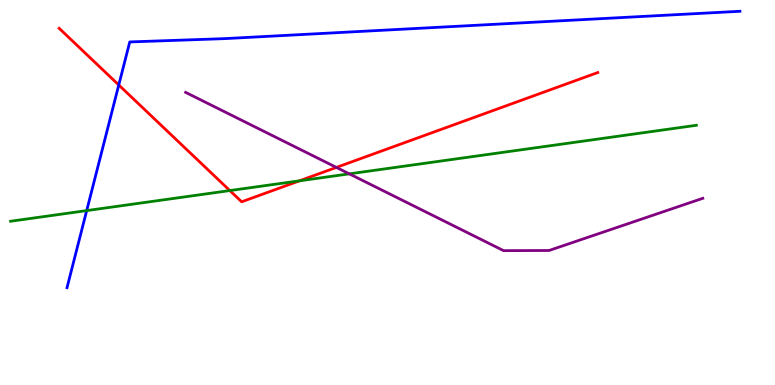[{'lines': ['blue', 'red'], 'intersections': [{'x': 1.53, 'y': 7.79}]}, {'lines': ['green', 'red'], 'intersections': [{'x': 2.97, 'y': 5.05}, {'x': 3.86, 'y': 5.3}]}, {'lines': ['purple', 'red'], 'intersections': [{'x': 4.34, 'y': 5.65}]}, {'lines': ['blue', 'green'], 'intersections': [{'x': 1.12, 'y': 4.53}]}, {'lines': ['blue', 'purple'], 'intersections': []}, {'lines': ['green', 'purple'], 'intersections': [{'x': 4.51, 'y': 5.48}]}]